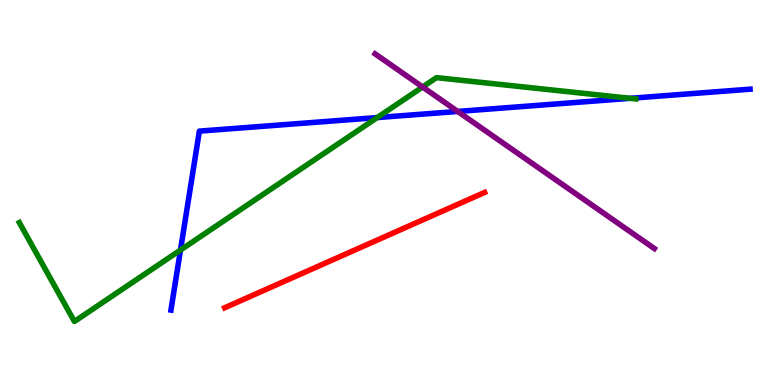[{'lines': ['blue', 'red'], 'intersections': []}, {'lines': ['green', 'red'], 'intersections': []}, {'lines': ['purple', 'red'], 'intersections': []}, {'lines': ['blue', 'green'], 'intersections': [{'x': 2.33, 'y': 3.51}, {'x': 4.87, 'y': 6.95}, {'x': 8.13, 'y': 7.45}]}, {'lines': ['blue', 'purple'], 'intersections': [{'x': 5.91, 'y': 7.11}]}, {'lines': ['green', 'purple'], 'intersections': [{'x': 5.45, 'y': 7.74}]}]